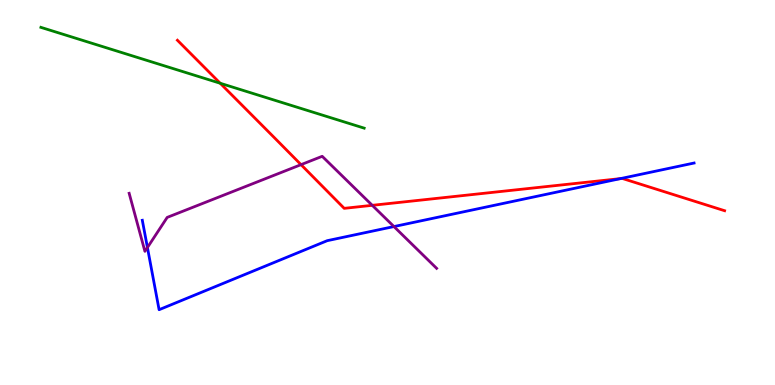[{'lines': ['blue', 'red'], 'intersections': [{'x': 8.01, 'y': 5.36}]}, {'lines': ['green', 'red'], 'intersections': [{'x': 2.84, 'y': 7.84}]}, {'lines': ['purple', 'red'], 'intersections': [{'x': 3.88, 'y': 5.72}, {'x': 4.8, 'y': 4.67}]}, {'lines': ['blue', 'green'], 'intersections': []}, {'lines': ['blue', 'purple'], 'intersections': [{'x': 1.9, 'y': 3.57}, {'x': 5.08, 'y': 4.12}]}, {'lines': ['green', 'purple'], 'intersections': []}]